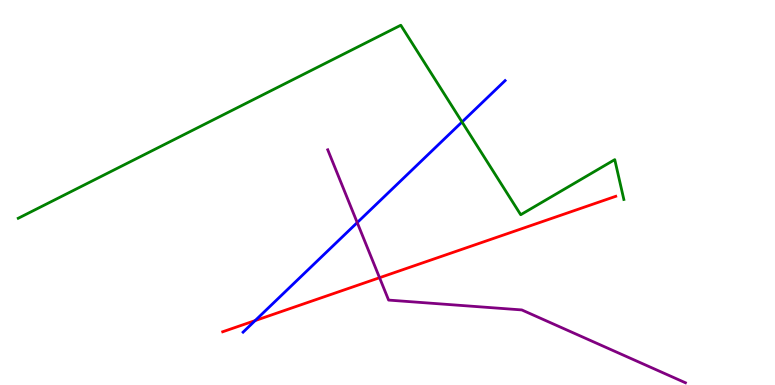[{'lines': ['blue', 'red'], 'intersections': [{'x': 3.29, 'y': 1.67}]}, {'lines': ['green', 'red'], 'intersections': []}, {'lines': ['purple', 'red'], 'intersections': [{'x': 4.9, 'y': 2.79}]}, {'lines': ['blue', 'green'], 'intersections': [{'x': 5.96, 'y': 6.83}]}, {'lines': ['blue', 'purple'], 'intersections': [{'x': 4.61, 'y': 4.22}]}, {'lines': ['green', 'purple'], 'intersections': []}]